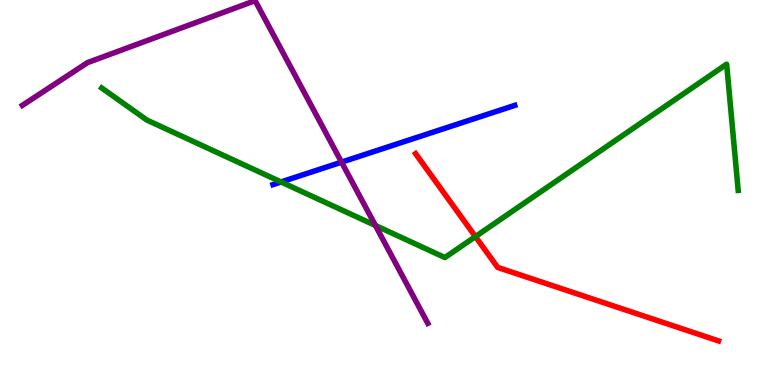[{'lines': ['blue', 'red'], 'intersections': []}, {'lines': ['green', 'red'], 'intersections': [{'x': 6.13, 'y': 3.85}]}, {'lines': ['purple', 'red'], 'intersections': []}, {'lines': ['blue', 'green'], 'intersections': [{'x': 3.63, 'y': 5.27}]}, {'lines': ['blue', 'purple'], 'intersections': [{'x': 4.41, 'y': 5.79}]}, {'lines': ['green', 'purple'], 'intersections': [{'x': 4.84, 'y': 4.14}]}]